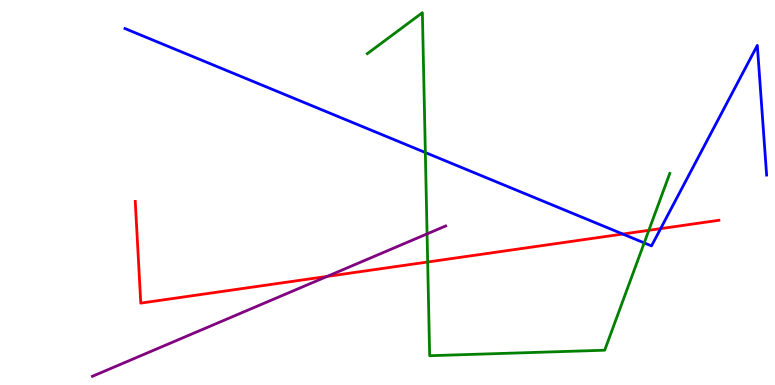[{'lines': ['blue', 'red'], 'intersections': [{'x': 8.04, 'y': 3.92}, {'x': 8.52, 'y': 4.06}]}, {'lines': ['green', 'red'], 'intersections': [{'x': 5.52, 'y': 3.19}, {'x': 8.37, 'y': 4.02}]}, {'lines': ['purple', 'red'], 'intersections': [{'x': 4.22, 'y': 2.82}]}, {'lines': ['blue', 'green'], 'intersections': [{'x': 5.49, 'y': 6.04}, {'x': 8.31, 'y': 3.69}]}, {'lines': ['blue', 'purple'], 'intersections': []}, {'lines': ['green', 'purple'], 'intersections': [{'x': 5.51, 'y': 3.92}]}]